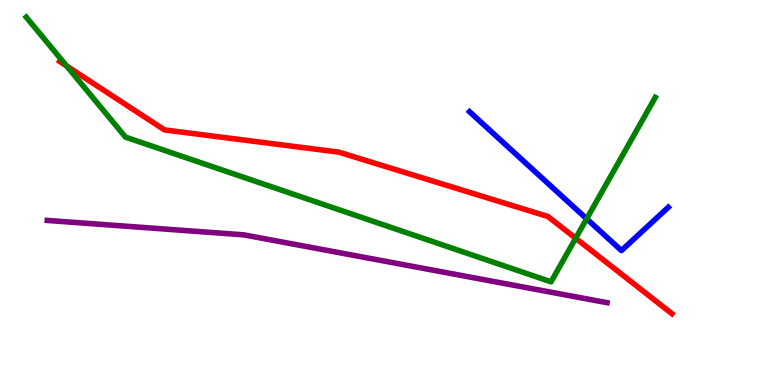[{'lines': ['blue', 'red'], 'intersections': []}, {'lines': ['green', 'red'], 'intersections': [{'x': 0.86, 'y': 8.29}, {'x': 7.43, 'y': 3.81}]}, {'lines': ['purple', 'red'], 'intersections': []}, {'lines': ['blue', 'green'], 'intersections': [{'x': 7.57, 'y': 4.32}]}, {'lines': ['blue', 'purple'], 'intersections': []}, {'lines': ['green', 'purple'], 'intersections': []}]